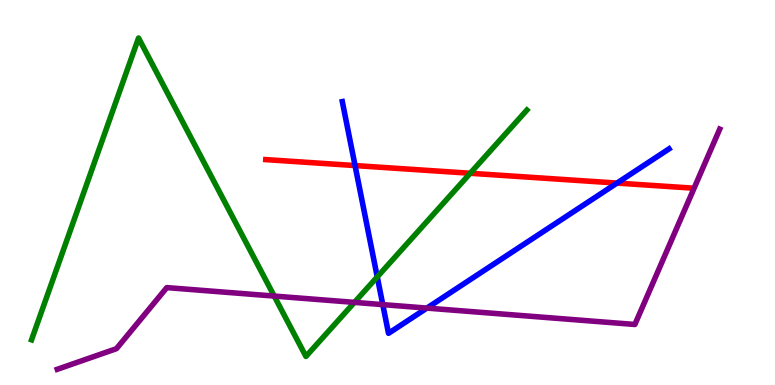[{'lines': ['blue', 'red'], 'intersections': [{'x': 4.58, 'y': 5.7}, {'x': 7.96, 'y': 5.24}]}, {'lines': ['green', 'red'], 'intersections': [{'x': 6.07, 'y': 5.5}]}, {'lines': ['purple', 'red'], 'intersections': []}, {'lines': ['blue', 'green'], 'intersections': [{'x': 4.87, 'y': 2.81}]}, {'lines': ['blue', 'purple'], 'intersections': [{'x': 4.94, 'y': 2.09}, {'x': 5.51, 'y': 2.0}]}, {'lines': ['green', 'purple'], 'intersections': [{'x': 3.54, 'y': 2.31}, {'x': 4.57, 'y': 2.15}]}]